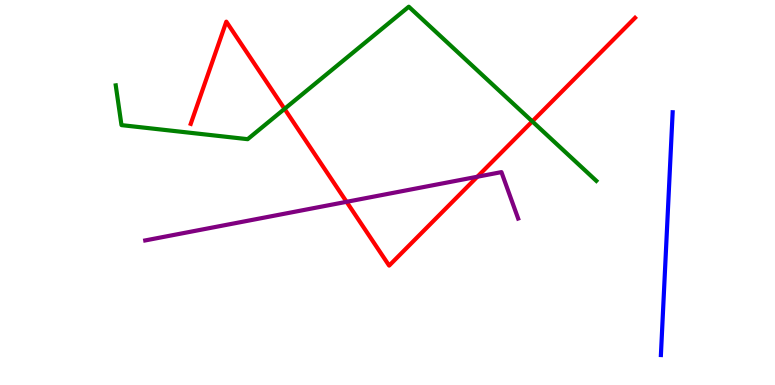[{'lines': ['blue', 'red'], 'intersections': []}, {'lines': ['green', 'red'], 'intersections': [{'x': 3.67, 'y': 7.17}, {'x': 6.87, 'y': 6.85}]}, {'lines': ['purple', 'red'], 'intersections': [{'x': 4.47, 'y': 4.76}, {'x': 6.16, 'y': 5.41}]}, {'lines': ['blue', 'green'], 'intersections': []}, {'lines': ['blue', 'purple'], 'intersections': []}, {'lines': ['green', 'purple'], 'intersections': []}]